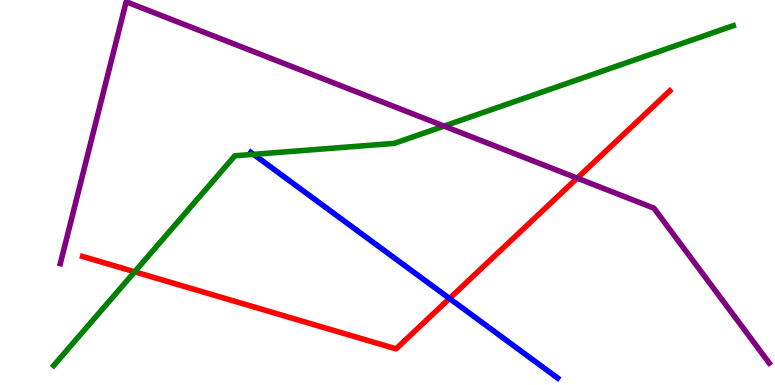[{'lines': ['blue', 'red'], 'intersections': [{'x': 5.8, 'y': 2.25}]}, {'lines': ['green', 'red'], 'intersections': [{'x': 1.74, 'y': 2.94}]}, {'lines': ['purple', 'red'], 'intersections': [{'x': 7.45, 'y': 5.37}]}, {'lines': ['blue', 'green'], 'intersections': [{'x': 3.27, 'y': 5.99}]}, {'lines': ['blue', 'purple'], 'intersections': []}, {'lines': ['green', 'purple'], 'intersections': [{'x': 5.73, 'y': 6.73}]}]